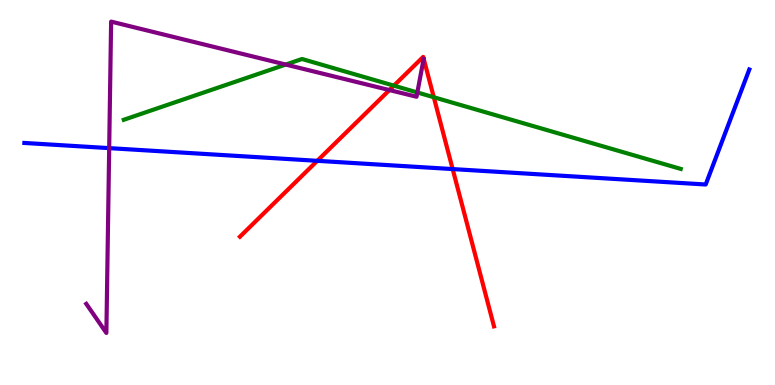[{'lines': ['blue', 'red'], 'intersections': [{'x': 4.09, 'y': 5.82}, {'x': 5.84, 'y': 5.61}]}, {'lines': ['green', 'red'], 'intersections': [{'x': 5.08, 'y': 7.78}, {'x': 5.6, 'y': 7.47}]}, {'lines': ['purple', 'red'], 'intersections': [{'x': 5.02, 'y': 7.66}]}, {'lines': ['blue', 'green'], 'intersections': []}, {'lines': ['blue', 'purple'], 'intersections': [{'x': 1.41, 'y': 6.15}]}, {'lines': ['green', 'purple'], 'intersections': [{'x': 3.69, 'y': 8.32}, {'x': 5.39, 'y': 7.6}]}]